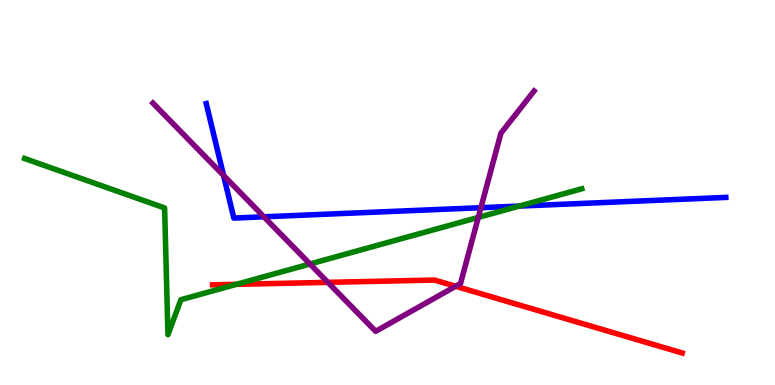[{'lines': ['blue', 'red'], 'intersections': []}, {'lines': ['green', 'red'], 'intersections': [{'x': 3.05, 'y': 2.61}]}, {'lines': ['purple', 'red'], 'intersections': [{'x': 4.23, 'y': 2.67}, {'x': 5.88, 'y': 2.56}]}, {'lines': ['blue', 'green'], 'intersections': [{'x': 6.7, 'y': 4.65}]}, {'lines': ['blue', 'purple'], 'intersections': [{'x': 2.88, 'y': 5.44}, {'x': 3.41, 'y': 4.37}, {'x': 6.21, 'y': 4.61}]}, {'lines': ['green', 'purple'], 'intersections': [{'x': 4.0, 'y': 3.14}, {'x': 6.17, 'y': 4.35}]}]